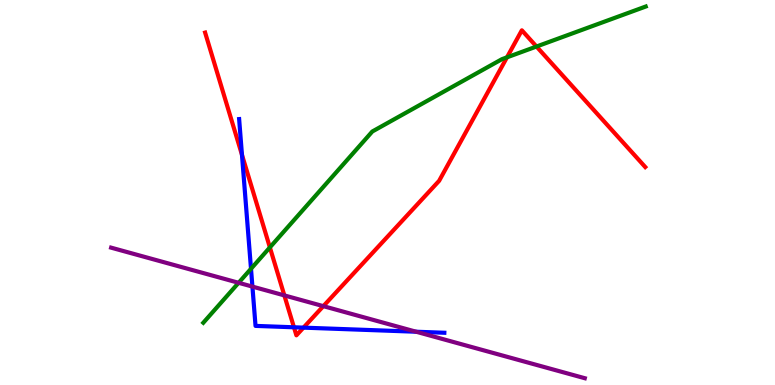[{'lines': ['blue', 'red'], 'intersections': [{'x': 3.12, 'y': 5.98}, {'x': 3.79, 'y': 1.5}, {'x': 3.92, 'y': 1.49}]}, {'lines': ['green', 'red'], 'intersections': [{'x': 3.48, 'y': 3.57}, {'x': 6.54, 'y': 8.51}, {'x': 6.92, 'y': 8.79}]}, {'lines': ['purple', 'red'], 'intersections': [{'x': 3.67, 'y': 2.33}, {'x': 4.17, 'y': 2.05}]}, {'lines': ['blue', 'green'], 'intersections': [{'x': 3.24, 'y': 3.02}]}, {'lines': ['blue', 'purple'], 'intersections': [{'x': 3.26, 'y': 2.56}, {'x': 5.37, 'y': 1.38}]}, {'lines': ['green', 'purple'], 'intersections': [{'x': 3.08, 'y': 2.65}]}]